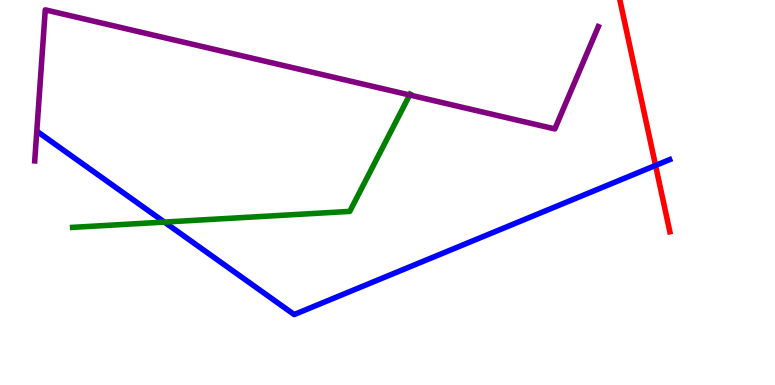[{'lines': ['blue', 'red'], 'intersections': [{'x': 8.46, 'y': 5.7}]}, {'lines': ['green', 'red'], 'intersections': []}, {'lines': ['purple', 'red'], 'intersections': []}, {'lines': ['blue', 'green'], 'intersections': [{'x': 2.12, 'y': 4.23}]}, {'lines': ['blue', 'purple'], 'intersections': []}, {'lines': ['green', 'purple'], 'intersections': [{'x': 5.29, 'y': 7.53}]}]